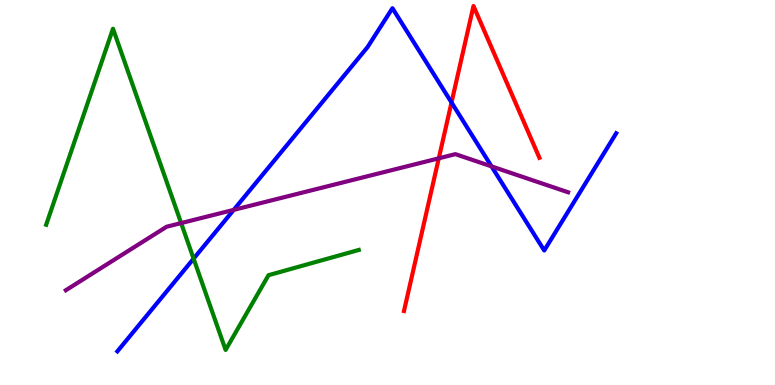[{'lines': ['blue', 'red'], 'intersections': [{'x': 5.83, 'y': 7.34}]}, {'lines': ['green', 'red'], 'intersections': []}, {'lines': ['purple', 'red'], 'intersections': [{'x': 5.66, 'y': 5.89}]}, {'lines': ['blue', 'green'], 'intersections': [{'x': 2.5, 'y': 3.28}]}, {'lines': ['blue', 'purple'], 'intersections': [{'x': 3.02, 'y': 4.55}, {'x': 6.34, 'y': 5.68}]}, {'lines': ['green', 'purple'], 'intersections': [{'x': 2.34, 'y': 4.21}]}]